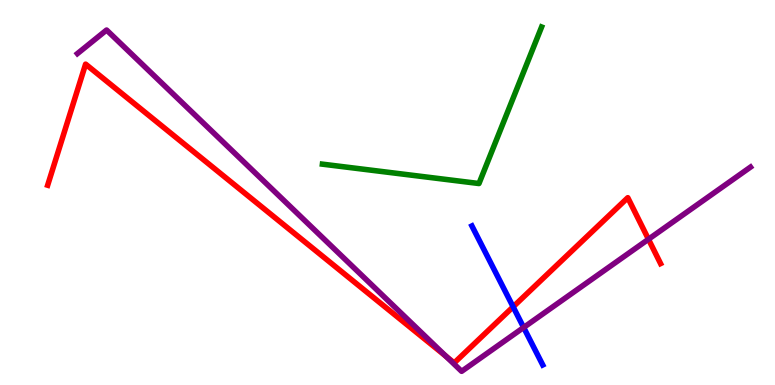[{'lines': ['blue', 'red'], 'intersections': [{'x': 6.62, 'y': 2.03}]}, {'lines': ['green', 'red'], 'intersections': []}, {'lines': ['purple', 'red'], 'intersections': [{'x': 5.75, 'y': 0.747}, {'x': 8.37, 'y': 3.79}]}, {'lines': ['blue', 'green'], 'intersections': []}, {'lines': ['blue', 'purple'], 'intersections': [{'x': 6.76, 'y': 1.49}]}, {'lines': ['green', 'purple'], 'intersections': []}]